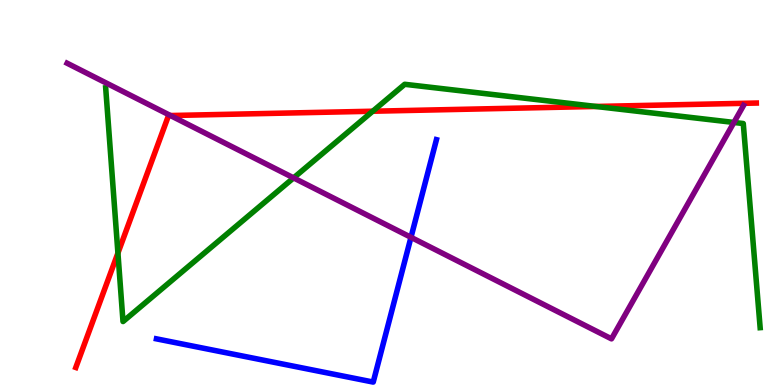[{'lines': ['blue', 'red'], 'intersections': []}, {'lines': ['green', 'red'], 'intersections': [{'x': 1.52, 'y': 3.43}, {'x': 4.81, 'y': 7.11}, {'x': 7.69, 'y': 7.23}]}, {'lines': ['purple', 'red'], 'intersections': [{'x': 2.2, 'y': 7.0}]}, {'lines': ['blue', 'green'], 'intersections': []}, {'lines': ['blue', 'purple'], 'intersections': [{'x': 5.3, 'y': 3.84}]}, {'lines': ['green', 'purple'], 'intersections': [{'x': 3.79, 'y': 5.38}, {'x': 9.47, 'y': 6.82}]}]